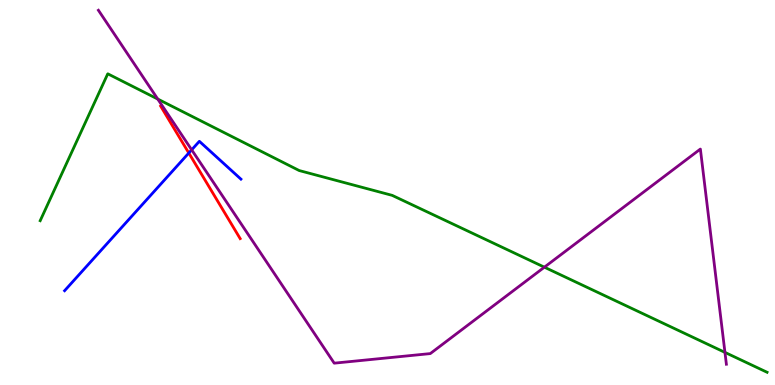[{'lines': ['blue', 'red'], 'intersections': [{'x': 2.44, 'y': 6.03}]}, {'lines': ['green', 'red'], 'intersections': []}, {'lines': ['purple', 'red'], 'intersections': []}, {'lines': ['blue', 'green'], 'intersections': []}, {'lines': ['blue', 'purple'], 'intersections': [{'x': 2.47, 'y': 6.11}]}, {'lines': ['green', 'purple'], 'intersections': [{'x': 2.04, 'y': 7.43}, {'x': 7.02, 'y': 3.06}, {'x': 9.35, 'y': 0.847}]}]